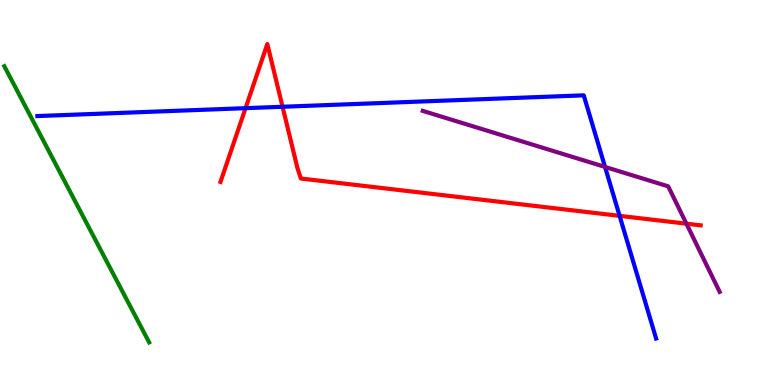[{'lines': ['blue', 'red'], 'intersections': [{'x': 3.17, 'y': 7.19}, {'x': 3.65, 'y': 7.23}, {'x': 7.99, 'y': 4.39}]}, {'lines': ['green', 'red'], 'intersections': []}, {'lines': ['purple', 'red'], 'intersections': [{'x': 8.86, 'y': 4.19}]}, {'lines': ['blue', 'green'], 'intersections': []}, {'lines': ['blue', 'purple'], 'intersections': [{'x': 7.81, 'y': 5.66}]}, {'lines': ['green', 'purple'], 'intersections': []}]